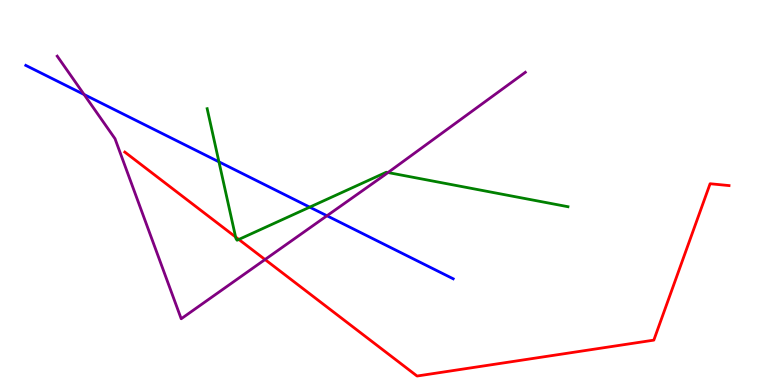[{'lines': ['blue', 'red'], 'intersections': []}, {'lines': ['green', 'red'], 'intersections': [{'x': 3.04, 'y': 3.84}, {'x': 3.08, 'y': 3.78}]}, {'lines': ['purple', 'red'], 'intersections': [{'x': 3.42, 'y': 3.26}]}, {'lines': ['blue', 'green'], 'intersections': [{'x': 2.83, 'y': 5.8}, {'x': 4.0, 'y': 4.62}]}, {'lines': ['blue', 'purple'], 'intersections': [{'x': 1.08, 'y': 7.55}, {'x': 4.22, 'y': 4.4}]}, {'lines': ['green', 'purple'], 'intersections': [{'x': 5.01, 'y': 5.52}]}]